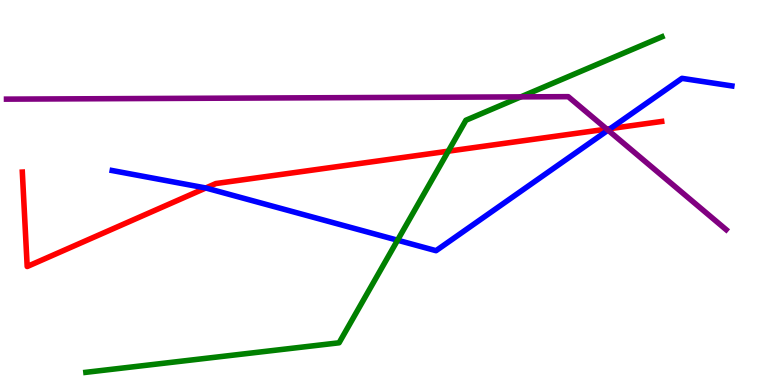[{'lines': ['blue', 'red'], 'intersections': [{'x': 2.66, 'y': 5.12}, {'x': 7.87, 'y': 6.66}]}, {'lines': ['green', 'red'], 'intersections': [{'x': 5.78, 'y': 6.07}]}, {'lines': ['purple', 'red'], 'intersections': [{'x': 7.83, 'y': 6.65}]}, {'lines': ['blue', 'green'], 'intersections': [{'x': 5.13, 'y': 3.76}]}, {'lines': ['blue', 'purple'], 'intersections': [{'x': 7.85, 'y': 6.62}]}, {'lines': ['green', 'purple'], 'intersections': [{'x': 6.72, 'y': 7.48}]}]